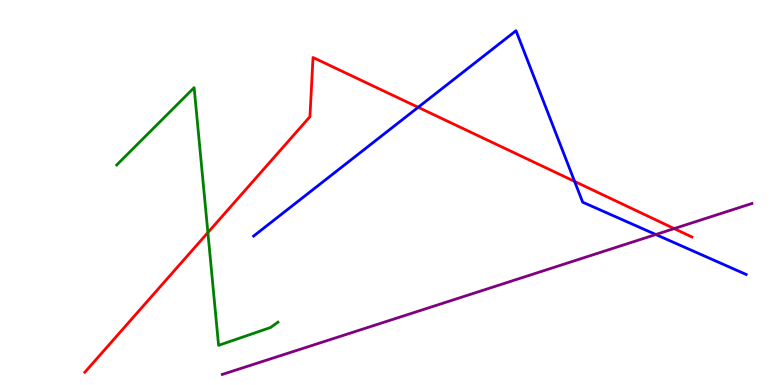[{'lines': ['blue', 'red'], 'intersections': [{'x': 5.4, 'y': 7.21}, {'x': 7.41, 'y': 5.29}]}, {'lines': ['green', 'red'], 'intersections': [{'x': 2.68, 'y': 3.96}]}, {'lines': ['purple', 'red'], 'intersections': [{'x': 8.7, 'y': 4.06}]}, {'lines': ['blue', 'green'], 'intersections': []}, {'lines': ['blue', 'purple'], 'intersections': [{'x': 8.46, 'y': 3.91}]}, {'lines': ['green', 'purple'], 'intersections': []}]